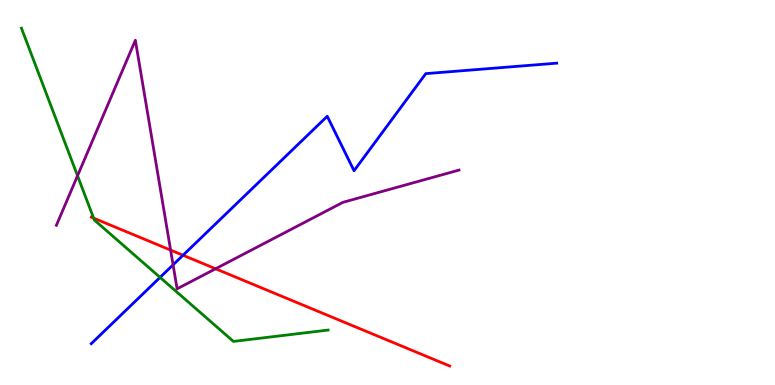[{'lines': ['blue', 'red'], 'intersections': [{'x': 2.36, 'y': 3.37}]}, {'lines': ['green', 'red'], 'intersections': [{'x': 1.21, 'y': 4.33}]}, {'lines': ['purple', 'red'], 'intersections': [{'x': 2.2, 'y': 3.5}, {'x': 2.78, 'y': 3.02}]}, {'lines': ['blue', 'green'], 'intersections': [{'x': 2.07, 'y': 2.8}]}, {'lines': ['blue', 'purple'], 'intersections': [{'x': 2.23, 'y': 3.12}]}, {'lines': ['green', 'purple'], 'intersections': [{'x': 1.0, 'y': 5.44}]}]